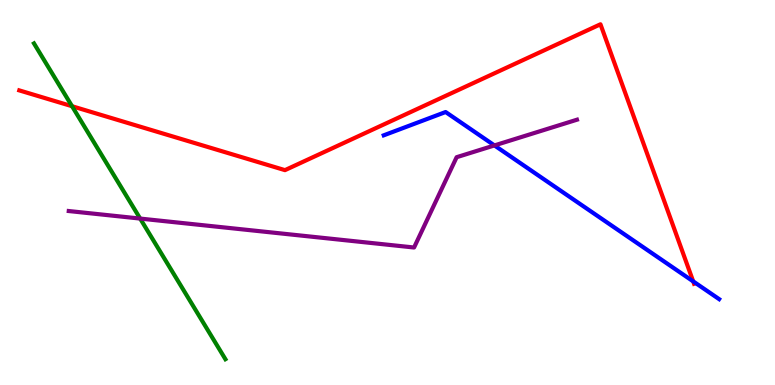[{'lines': ['blue', 'red'], 'intersections': [{'x': 8.94, 'y': 2.69}]}, {'lines': ['green', 'red'], 'intersections': [{'x': 0.93, 'y': 7.24}]}, {'lines': ['purple', 'red'], 'intersections': []}, {'lines': ['blue', 'green'], 'intersections': []}, {'lines': ['blue', 'purple'], 'intersections': [{'x': 6.38, 'y': 6.22}]}, {'lines': ['green', 'purple'], 'intersections': [{'x': 1.81, 'y': 4.32}]}]